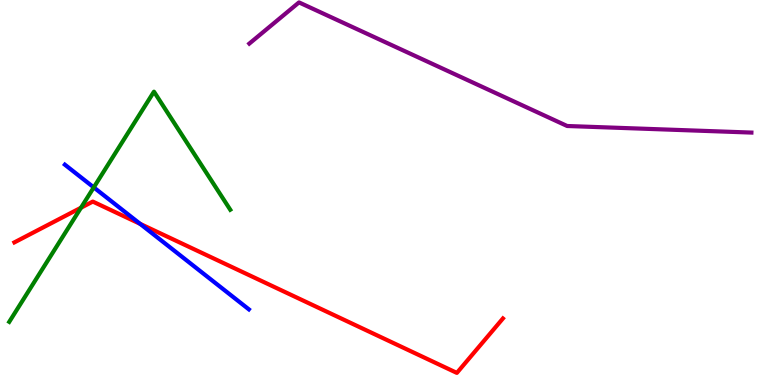[{'lines': ['blue', 'red'], 'intersections': [{'x': 1.81, 'y': 4.19}]}, {'lines': ['green', 'red'], 'intersections': [{'x': 1.05, 'y': 4.6}]}, {'lines': ['purple', 'red'], 'intersections': []}, {'lines': ['blue', 'green'], 'intersections': [{'x': 1.21, 'y': 5.13}]}, {'lines': ['blue', 'purple'], 'intersections': []}, {'lines': ['green', 'purple'], 'intersections': []}]